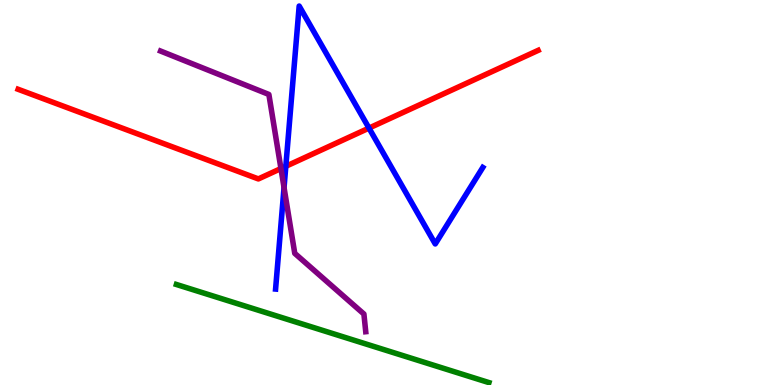[{'lines': ['blue', 'red'], 'intersections': [{'x': 3.69, 'y': 5.68}, {'x': 4.76, 'y': 6.67}]}, {'lines': ['green', 'red'], 'intersections': []}, {'lines': ['purple', 'red'], 'intersections': [{'x': 3.63, 'y': 5.62}]}, {'lines': ['blue', 'green'], 'intersections': []}, {'lines': ['blue', 'purple'], 'intersections': [{'x': 3.67, 'y': 5.13}]}, {'lines': ['green', 'purple'], 'intersections': []}]